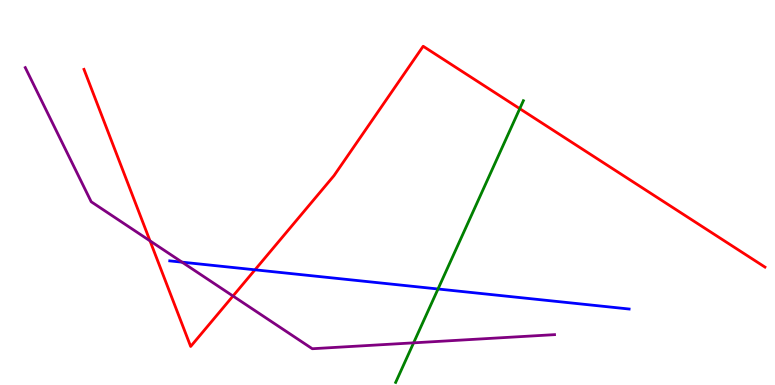[{'lines': ['blue', 'red'], 'intersections': [{'x': 3.29, 'y': 2.99}]}, {'lines': ['green', 'red'], 'intersections': [{'x': 6.71, 'y': 7.18}]}, {'lines': ['purple', 'red'], 'intersections': [{'x': 1.94, 'y': 3.74}, {'x': 3.01, 'y': 2.31}]}, {'lines': ['blue', 'green'], 'intersections': [{'x': 5.65, 'y': 2.49}]}, {'lines': ['blue', 'purple'], 'intersections': [{'x': 2.35, 'y': 3.19}]}, {'lines': ['green', 'purple'], 'intersections': [{'x': 5.34, 'y': 1.09}]}]